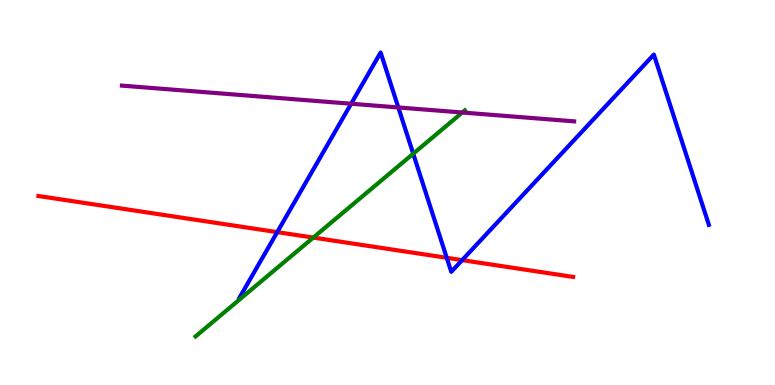[{'lines': ['blue', 'red'], 'intersections': [{'x': 3.58, 'y': 3.97}, {'x': 5.76, 'y': 3.3}, {'x': 5.96, 'y': 3.24}]}, {'lines': ['green', 'red'], 'intersections': [{'x': 4.04, 'y': 3.83}]}, {'lines': ['purple', 'red'], 'intersections': []}, {'lines': ['blue', 'green'], 'intersections': [{'x': 5.33, 'y': 6.01}]}, {'lines': ['blue', 'purple'], 'intersections': [{'x': 4.53, 'y': 7.31}, {'x': 5.14, 'y': 7.21}]}, {'lines': ['green', 'purple'], 'intersections': [{'x': 5.96, 'y': 7.08}]}]